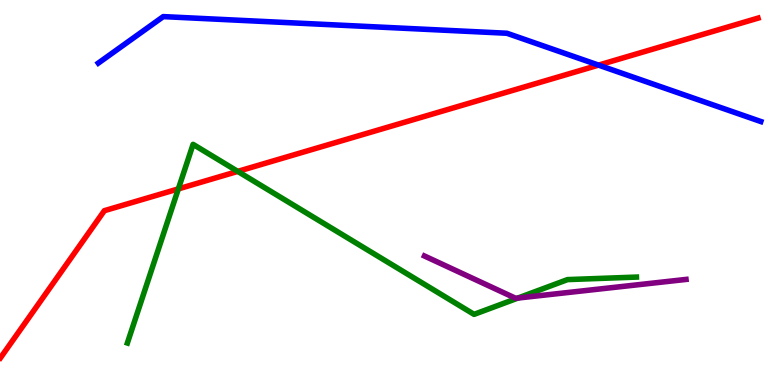[{'lines': ['blue', 'red'], 'intersections': [{'x': 7.72, 'y': 8.31}]}, {'lines': ['green', 'red'], 'intersections': [{'x': 2.3, 'y': 5.09}, {'x': 3.07, 'y': 5.55}]}, {'lines': ['purple', 'red'], 'intersections': []}, {'lines': ['blue', 'green'], 'intersections': []}, {'lines': ['blue', 'purple'], 'intersections': []}, {'lines': ['green', 'purple'], 'intersections': [{'x': 6.68, 'y': 2.26}]}]